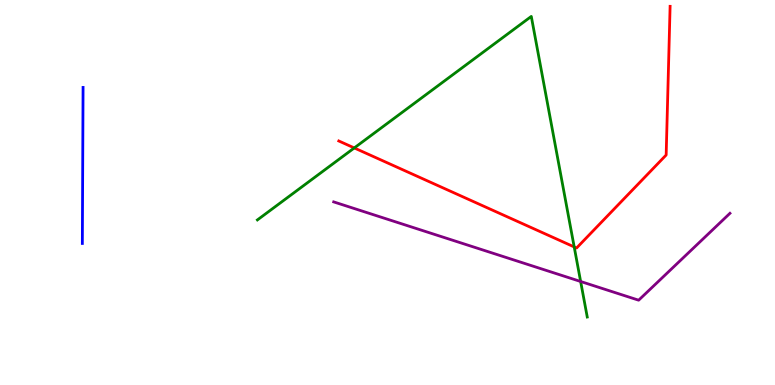[{'lines': ['blue', 'red'], 'intersections': []}, {'lines': ['green', 'red'], 'intersections': [{'x': 4.57, 'y': 6.16}, {'x': 7.41, 'y': 3.59}]}, {'lines': ['purple', 'red'], 'intersections': []}, {'lines': ['blue', 'green'], 'intersections': []}, {'lines': ['blue', 'purple'], 'intersections': []}, {'lines': ['green', 'purple'], 'intersections': [{'x': 7.49, 'y': 2.69}]}]